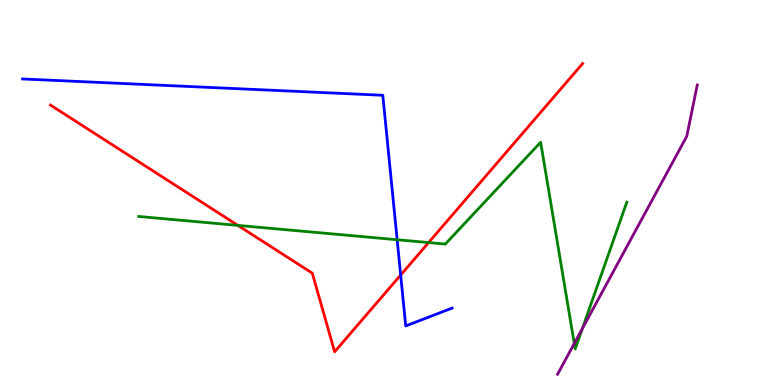[{'lines': ['blue', 'red'], 'intersections': [{'x': 5.17, 'y': 2.86}]}, {'lines': ['green', 'red'], 'intersections': [{'x': 3.07, 'y': 4.15}, {'x': 5.53, 'y': 3.7}]}, {'lines': ['purple', 'red'], 'intersections': []}, {'lines': ['blue', 'green'], 'intersections': [{'x': 5.12, 'y': 3.77}]}, {'lines': ['blue', 'purple'], 'intersections': []}, {'lines': ['green', 'purple'], 'intersections': [{'x': 7.41, 'y': 1.08}, {'x': 7.51, 'y': 1.46}]}]